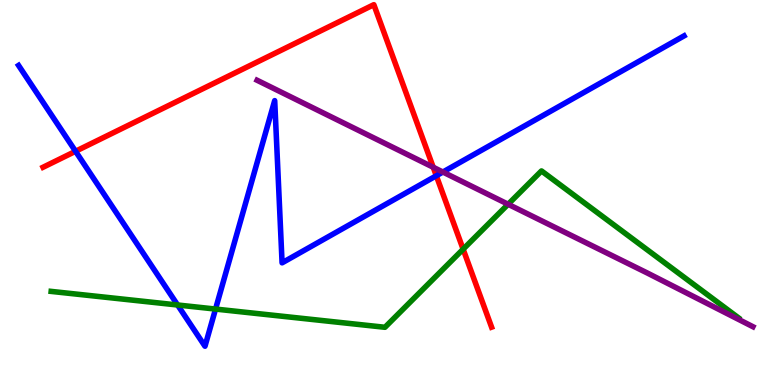[{'lines': ['blue', 'red'], 'intersections': [{'x': 0.975, 'y': 6.07}, {'x': 5.63, 'y': 5.43}]}, {'lines': ['green', 'red'], 'intersections': [{'x': 5.98, 'y': 3.53}]}, {'lines': ['purple', 'red'], 'intersections': [{'x': 5.59, 'y': 5.66}]}, {'lines': ['blue', 'green'], 'intersections': [{'x': 2.29, 'y': 2.08}, {'x': 2.78, 'y': 1.97}]}, {'lines': ['blue', 'purple'], 'intersections': [{'x': 5.71, 'y': 5.53}]}, {'lines': ['green', 'purple'], 'intersections': [{'x': 6.56, 'y': 4.69}]}]